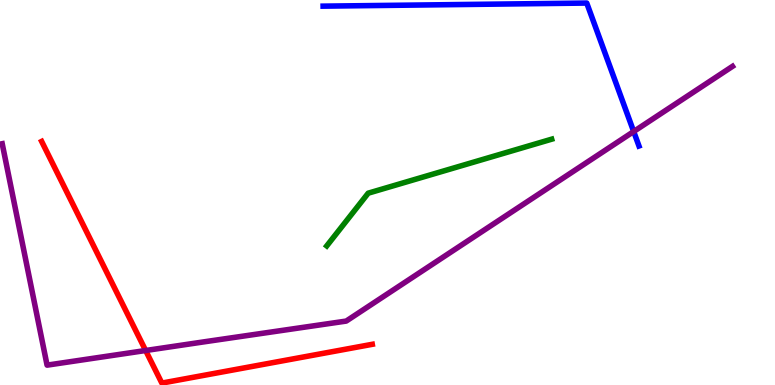[{'lines': ['blue', 'red'], 'intersections': []}, {'lines': ['green', 'red'], 'intersections': []}, {'lines': ['purple', 'red'], 'intersections': [{'x': 1.88, 'y': 0.896}]}, {'lines': ['blue', 'green'], 'intersections': []}, {'lines': ['blue', 'purple'], 'intersections': [{'x': 8.18, 'y': 6.58}]}, {'lines': ['green', 'purple'], 'intersections': []}]